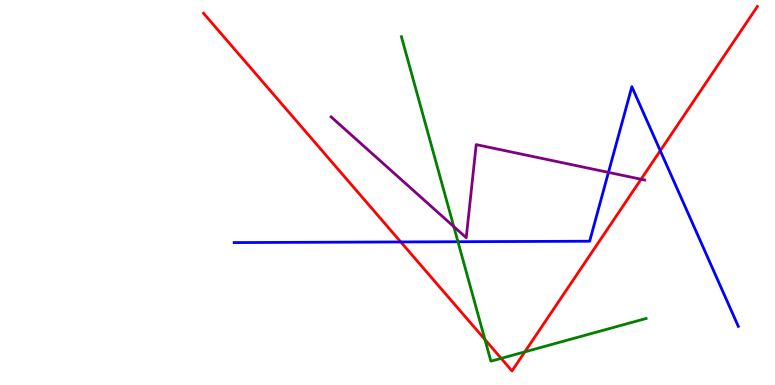[{'lines': ['blue', 'red'], 'intersections': [{'x': 5.17, 'y': 3.72}, {'x': 8.52, 'y': 6.09}]}, {'lines': ['green', 'red'], 'intersections': [{'x': 6.26, 'y': 1.18}, {'x': 6.47, 'y': 0.692}, {'x': 6.77, 'y': 0.861}]}, {'lines': ['purple', 'red'], 'intersections': [{'x': 8.27, 'y': 5.34}]}, {'lines': ['blue', 'green'], 'intersections': [{'x': 5.91, 'y': 3.72}]}, {'lines': ['blue', 'purple'], 'intersections': [{'x': 7.85, 'y': 5.52}]}, {'lines': ['green', 'purple'], 'intersections': [{'x': 5.86, 'y': 4.11}]}]